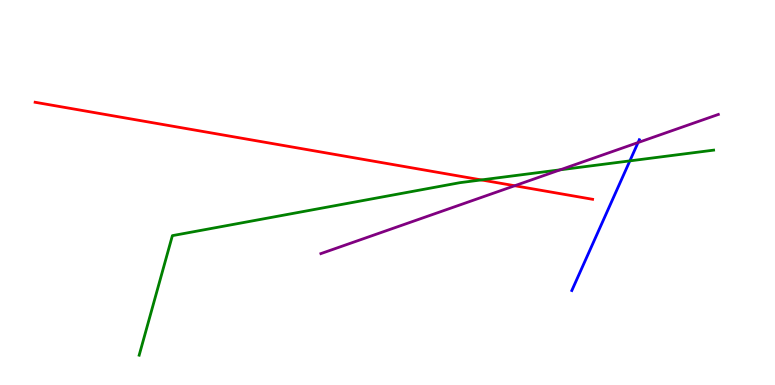[{'lines': ['blue', 'red'], 'intersections': []}, {'lines': ['green', 'red'], 'intersections': [{'x': 6.21, 'y': 5.33}]}, {'lines': ['purple', 'red'], 'intersections': [{'x': 6.64, 'y': 5.18}]}, {'lines': ['blue', 'green'], 'intersections': [{'x': 8.13, 'y': 5.82}]}, {'lines': ['blue', 'purple'], 'intersections': [{'x': 8.23, 'y': 6.3}]}, {'lines': ['green', 'purple'], 'intersections': [{'x': 7.23, 'y': 5.59}]}]